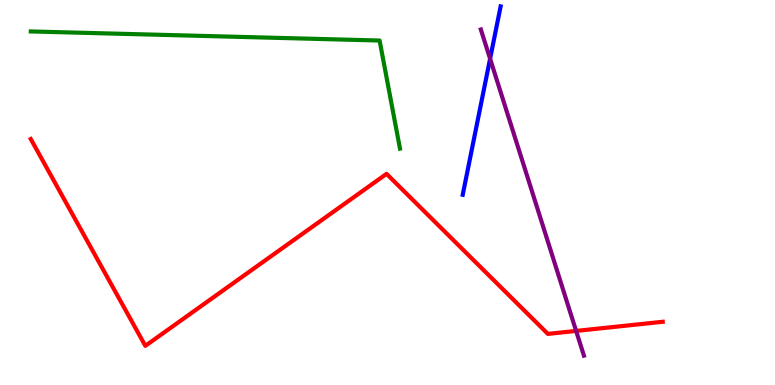[{'lines': ['blue', 'red'], 'intersections': []}, {'lines': ['green', 'red'], 'intersections': []}, {'lines': ['purple', 'red'], 'intersections': [{'x': 7.43, 'y': 1.4}]}, {'lines': ['blue', 'green'], 'intersections': []}, {'lines': ['blue', 'purple'], 'intersections': [{'x': 6.32, 'y': 8.47}]}, {'lines': ['green', 'purple'], 'intersections': []}]